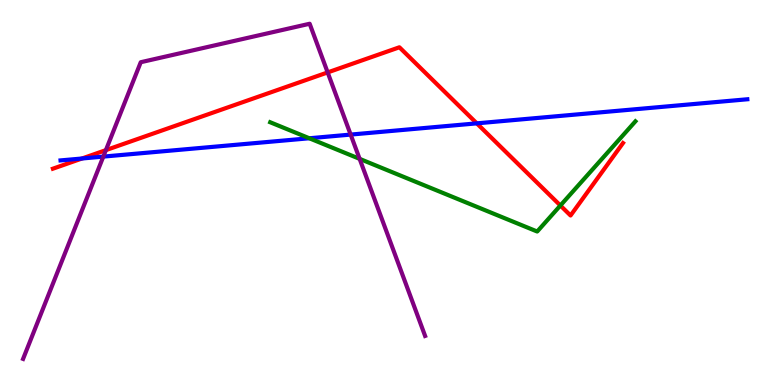[{'lines': ['blue', 'red'], 'intersections': [{'x': 1.06, 'y': 5.88}, {'x': 6.15, 'y': 6.8}]}, {'lines': ['green', 'red'], 'intersections': [{'x': 7.23, 'y': 4.66}]}, {'lines': ['purple', 'red'], 'intersections': [{'x': 1.37, 'y': 6.1}, {'x': 4.23, 'y': 8.12}]}, {'lines': ['blue', 'green'], 'intersections': [{'x': 3.99, 'y': 6.41}]}, {'lines': ['blue', 'purple'], 'intersections': [{'x': 1.33, 'y': 5.93}, {'x': 4.52, 'y': 6.5}]}, {'lines': ['green', 'purple'], 'intersections': [{'x': 4.64, 'y': 5.87}]}]